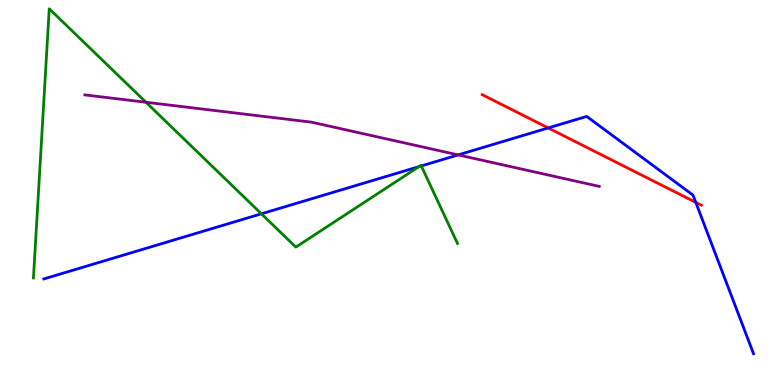[{'lines': ['blue', 'red'], 'intersections': [{'x': 7.07, 'y': 6.68}, {'x': 8.98, 'y': 4.74}]}, {'lines': ['green', 'red'], 'intersections': []}, {'lines': ['purple', 'red'], 'intersections': []}, {'lines': ['blue', 'green'], 'intersections': [{'x': 3.37, 'y': 4.45}, {'x': 5.41, 'y': 5.67}, {'x': 5.44, 'y': 5.69}]}, {'lines': ['blue', 'purple'], 'intersections': [{'x': 5.91, 'y': 5.98}]}, {'lines': ['green', 'purple'], 'intersections': [{'x': 1.88, 'y': 7.34}]}]